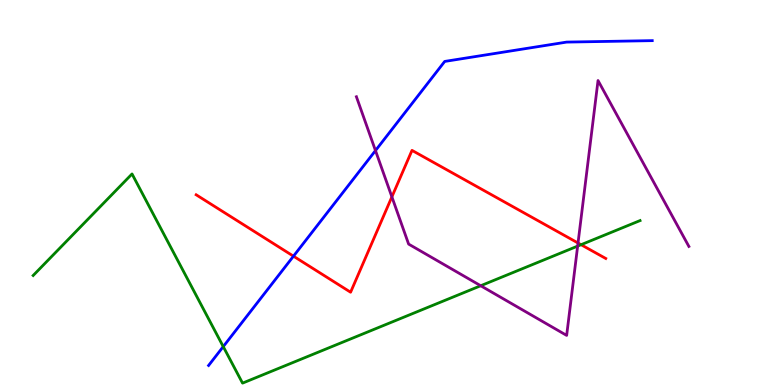[{'lines': ['blue', 'red'], 'intersections': [{'x': 3.79, 'y': 3.35}]}, {'lines': ['green', 'red'], 'intersections': [{'x': 7.5, 'y': 3.64}]}, {'lines': ['purple', 'red'], 'intersections': [{'x': 5.06, 'y': 4.89}, {'x': 7.46, 'y': 3.69}]}, {'lines': ['blue', 'green'], 'intersections': [{'x': 2.88, 'y': 0.997}]}, {'lines': ['blue', 'purple'], 'intersections': [{'x': 4.84, 'y': 6.09}]}, {'lines': ['green', 'purple'], 'intersections': [{'x': 6.2, 'y': 2.58}, {'x': 7.45, 'y': 3.61}]}]